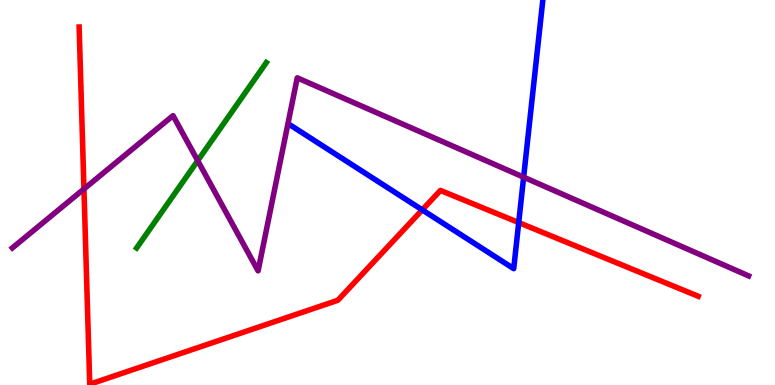[{'lines': ['blue', 'red'], 'intersections': [{'x': 5.45, 'y': 4.55}, {'x': 6.69, 'y': 4.22}]}, {'lines': ['green', 'red'], 'intersections': []}, {'lines': ['purple', 'red'], 'intersections': [{'x': 1.08, 'y': 5.09}]}, {'lines': ['blue', 'green'], 'intersections': []}, {'lines': ['blue', 'purple'], 'intersections': [{'x': 6.76, 'y': 5.4}]}, {'lines': ['green', 'purple'], 'intersections': [{'x': 2.55, 'y': 5.83}]}]